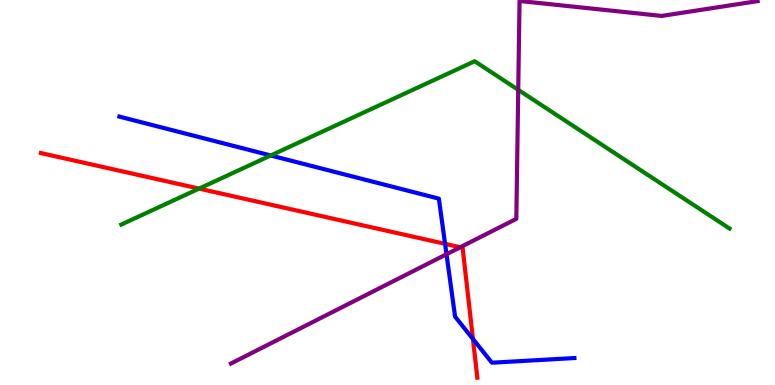[{'lines': ['blue', 'red'], 'intersections': [{'x': 5.74, 'y': 3.67}, {'x': 6.1, 'y': 1.2}]}, {'lines': ['green', 'red'], 'intersections': [{'x': 2.57, 'y': 5.1}]}, {'lines': ['purple', 'red'], 'intersections': [{'x': 5.94, 'y': 3.58}]}, {'lines': ['blue', 'green'], 'intersections': [{'x': 3.49, 'y': 5.96}]}, {'lines': ['blue', 'purple'], 'intersections': [{'x': 5.76, 'y': 3.4}]}, {'lines': ['green', 'purple'], 'intersections': [{'x': 6.69, 'y': 7.67}]}]